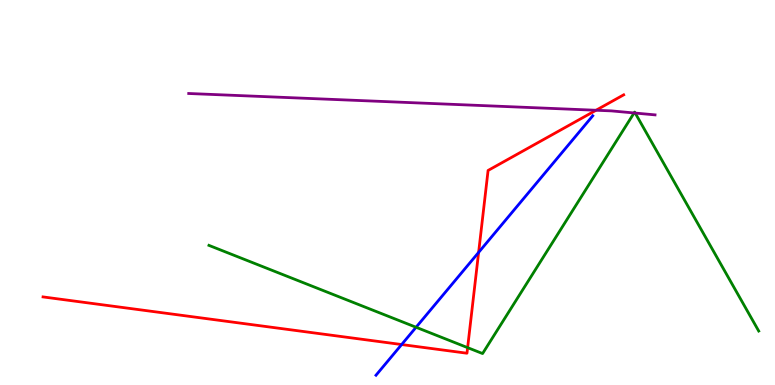[{'lines': ['blue', 'red'], 'intersections': [{'x': 5.18, 'y': 1.05}, {'x': 6.18, 'y': 3.44}]}, {'lines': ['green', 'red'], 'intersections': [{'x': 6.03, 'y': 0.97}]}, {'lines': ['purple', 'red'], 'intersections': [{'x': 7.69, 'y': 7.14}]}, {'lines': ['blue', 'green'], 'intersections': [{'x': 5.37, 'y': 1.5}]}, {'lines': ['blue', 'purple'], 'intersections': []}, {'lines': ['green', 'purple'], 'intersections': [{'x': 8.18, 'y': 7.07}, {'x': 8.2, 'y': 7.06}]}]